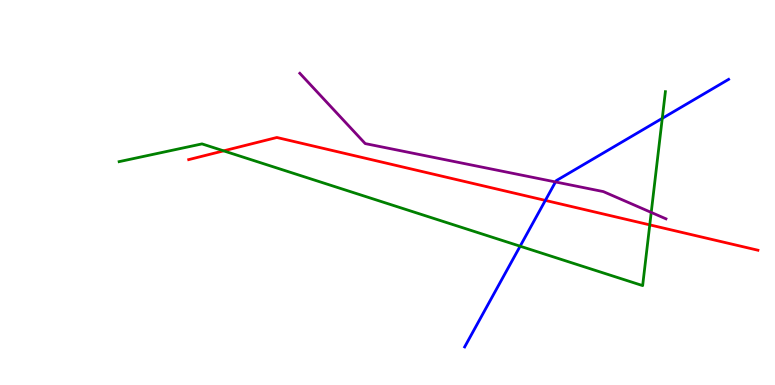[{'lines': ['blue', 'red'], 'intersections': [{'x': 7.04, 'y': 4.79}]}, {'lines': ['green', 'red'], 'intersections': [{'x': 2.89, 'y': 6.08}, {'x': 8.38, 'y': 4.16}]}, {'lines': ['purple', 'red'], 'intersections': []}, {'lines': ['blue', 'green'], 'intersections': [{'x': 6.71, 'y': 3.61}, {'x': 8.55, 'y': 6.93}]}, {'lines': ['blue', 'purple'], 'intersections': [{'x': 7.17, 'y': 5.27}]}, {'lines': ['green', 'purple'], 'intersections': [{'x': 8.4, 'y': 4.48}]}]